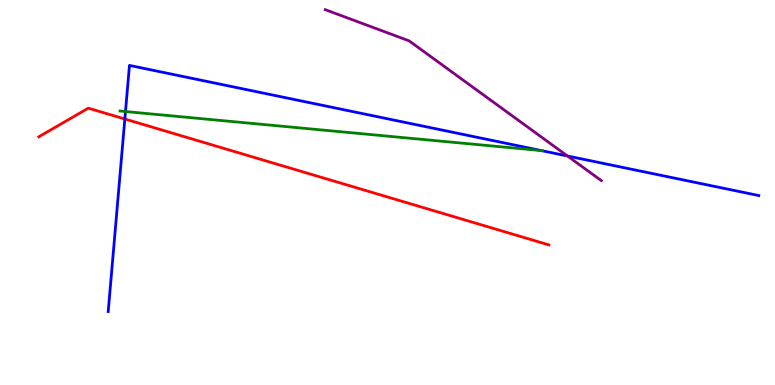[{'lines': ['blue', 'red'], 'intersections': [{'x': 1.61, 'y': 6.91}]}, {'lines': ['green', 'red'], 'intersections': []}, {'lines': ['purple', 'red'], 'intersections': []}, {'lines': ['blue', 'green'], 'intersections': [{'x': 1.62, 'y': 7.1}, {'x': 6.98, 'y': 6.09}]}, {'lines': ['blue', 'purple'], 'intersections': [{'x': 7.32, 'y': 5.95}]}, {'lines': ['green', 'purple'], 'intersections': []}]